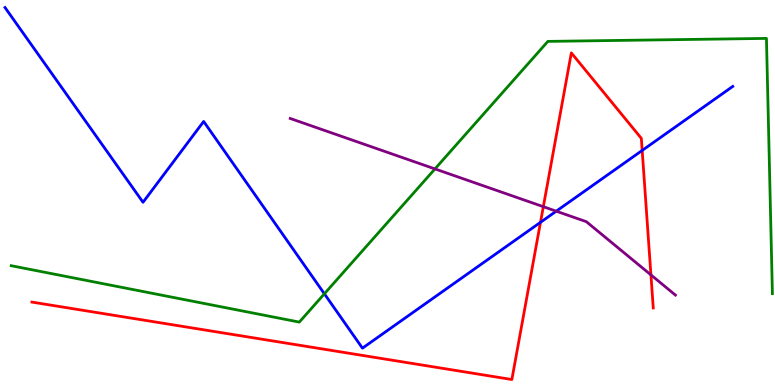[{'lines': ['blue', 'red'], 'intersections': [{'x': 6.97, 'y': 4.23}, {'x': 8.29, 'y': 6.09}]}, {'lines': ['green', 'red'], 'intersections': []}, {'lines': ['purple', 'red'], 'intersections': [{'x': 7.01, 'y': 4.63}, {'x': 8.4, 'y': 2.86}]}, {'lines': ['blue', 'green'], 'intersections': [{'x': 4.19, 'y': 2.37}]}, {'lines': ['blue', 'purple'], 'intersections': [{'x': 7.18, 'y': 4.51}]}, {'lines': ['green', 'purple'], 'intersections': [{'x': 5.61, 'y': 5.61}]}]